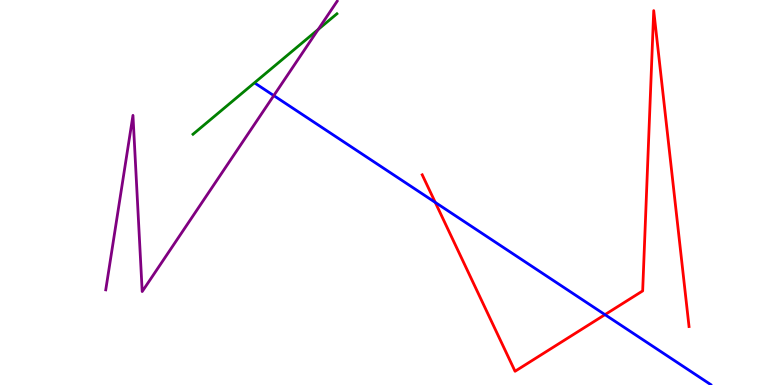[{'lines': ['blue', 'red'], 'intersections': [{'x': 5.62, 'y': 4.74}, {'x': 7.81, 'y': 1.83}]}, {'lines': ['green', 'red'], 'intersections': []}, {'lines': ['purple', 'red'], 'intersections': []}, {'lines': ['blue', 'green'], 'intersections': []}, {'lines': ['blue', 'purple'], 'intersections': [{'x': 3.53, 'y': 7.52}]}, {'lines': ['green', 'purple'], 'intersections': [{'x': 4.11, 'y': 9.23}]}]